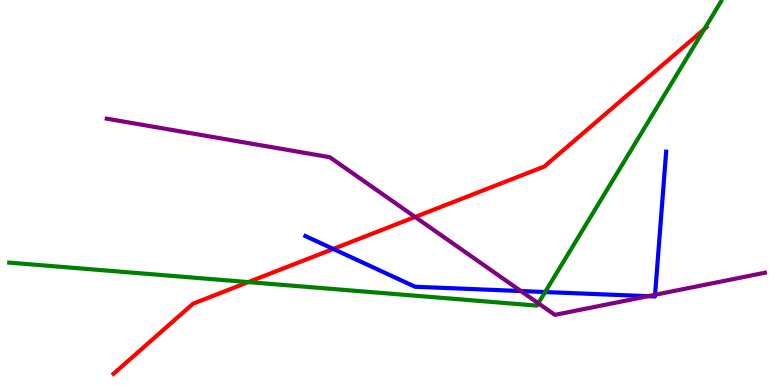[{'lines': ['blue', 'red'], 'intersections': [{'x': 4.3, 'y': 3.53}]}, {'lines': ['green', 'red'], 'intersections': [{'x': 3.2, 'y': 2.67}, {'x': 9.09, 'y': 9.24}]}, {'lines': ['purple', 'red'], 'intersections': [{'x': 5.36, 'y': 4.36}]}, {'lines': ['blue', 'green'], 'intersections': [{'x': 7.03, 'y': 2.41}]}, {'lines': ['blue', 'purple'], 'intersections': [{'x': 6.72, 'y': 2.44}, {'x': 8.36, 'y': 2.31}, {'x': 8.45, 'y': 2.34}]}, {'lines': ['green', 'purple'], 'intersections': [{'x': 6.95, 'y': 2.12}]}]